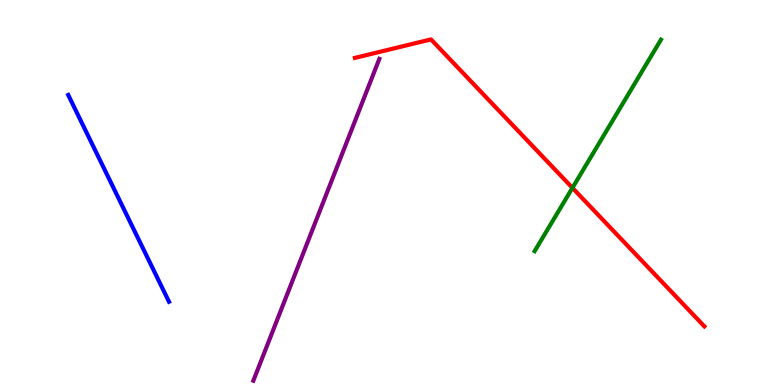[{'lines': ['blue', 'red'], 'intersections': []}, {'lines': ['green', 'red'], 'intersections': [{'x': 7.39, 'y': 5.12}]}, {'lines': ['purple', 'red'], 'intersections': []}, {'lines': ['blue', 'green'], 'intersections': []}, {'lines': ['blue', 'purple'], 'intersections': []}, {'lines': ['green', 'purple'], 'intersections': []}]